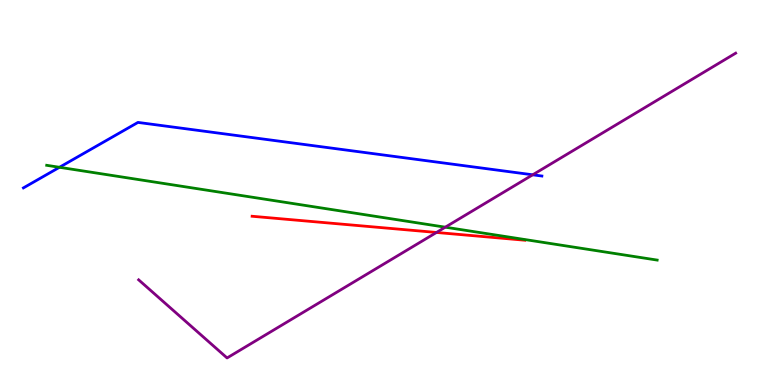[{'lines': ['blue', 'red'], 'intersections': []}, {'lines': ['green', 'red'], 'intersections': []}, {'lines': ['purple', 'red'], 'intersections': [{'x': 5.63, 'y': 3.96}]}, {'lines': ['blue', 'green'], 'intersections': [{'x': 0.767, 'y': 5.65}]}, {'lines': ['blue', 'purple'], 'intersections': [{'x': 6.87, 'y': 5.46}]}, {'lines': ['green', 'purple'], 'intersections': [{'x': 5.75, 'y': 4.1}]}]